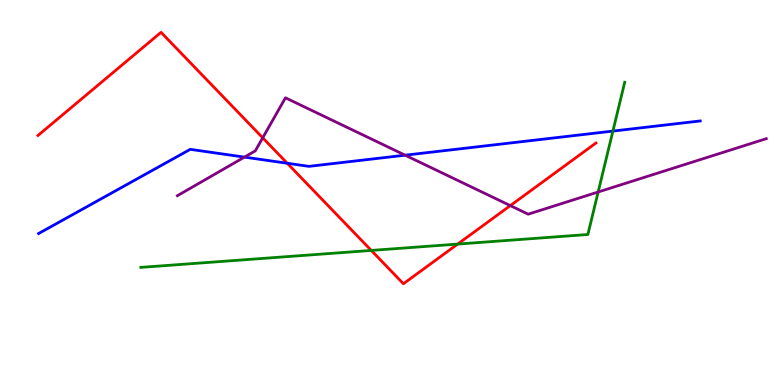[{'lines': ['blue', 'red'], 'intersections': [{'x': 3.71, 'y': 5.76}]}, {'lines': ['green', 'red'], 'intersections': [{'x': 4.79, 'y': 3.5}, {'x': 5.91, 'y': 3.66}]}, {'lines': ['purple', 'red'], 'intersections': [{'x': 3.39, 'y': 6.42}, {'x': 6.58, 'y': 4.66}]}, {'lines': ['blue', 'green'], 'intersections': [{'x': 7.91, 'y': 6.6}]}, {'lines': ['blue', 'purple'], 'intersections': [{'x': 3.15, 'y': 5.92}, {'x': 5.23, 'y': 5.97}]}, {'lines': ['green', 'purple'], 'intersections': [{'x': 7.72, 'y': 5.01}]}]